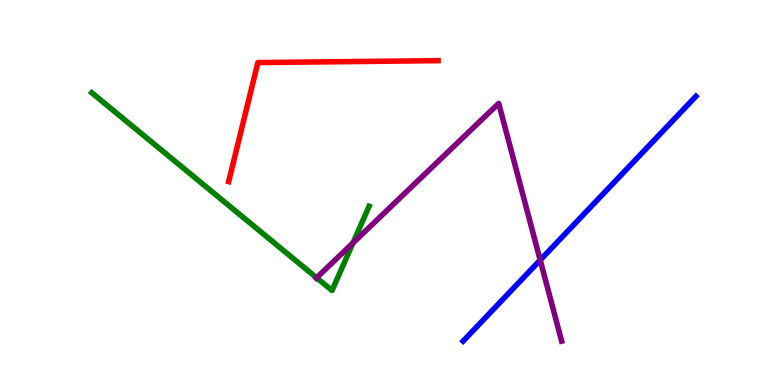[{'lines': ['blue', 'red'], 'intersections': []}, {'lines': ['green', 'red'], 'intersections': []}, {'lines': ['purple', 'red'], 'intersections': []}, {'lines': ['blue', 'green'], 'intersections': []}, {'lines': ['blue', 'purple'], 'intersections': [{'x': 6.97, 'y': 3.24}]}, {'lines': ['green', 'purple'], 'intersections': [{'x': 4.09, 'y': 2.79}, {'x': 4.55, 'y': 3.69}]}]